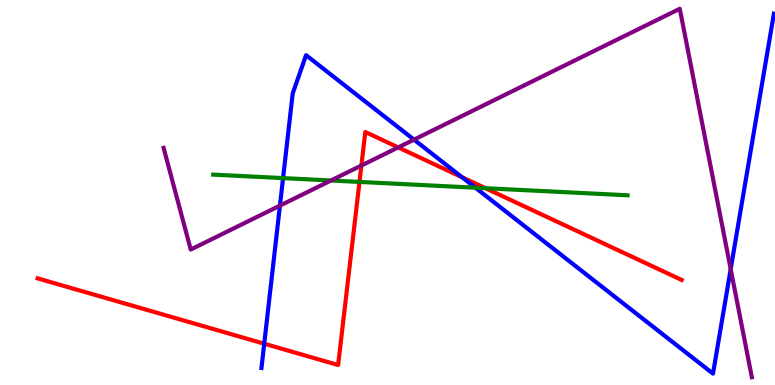[{'lines': ['blue', 'red'], 'intersections': [{'x': 3.41, 'y': 1.07}, {'x': 5.96, 'y': 5.4}]}, {'lines': ['green', 'red'], 'intersections': [{'x': 4.64, 'y': 5.27}, {'x': 6.26, 'y': 5.11}]}, {'lines': ['purple', 'red'], 'intersections': [{'x': 4.66, 'y': 5.7}, {'x': 5.14, 'y': 6.17}]}, {'lines': ['blue', 'green'], 'intersections': [{'x': 3.65, 'y': 5.37}, {'x': 6.13, 'y': 5.12}]}, {'lines': ['blue', 'purple'], 'intersections': [{'x': 3.61, 'y': 4.66}, {'x': 5.34, 'y': 6.37}, {'x': 9.43, 'y': 3.01}]}, {'lines': ['green', 'purple'], 'intersections': [{'x': 4.27, 'y': 5.31}]}]